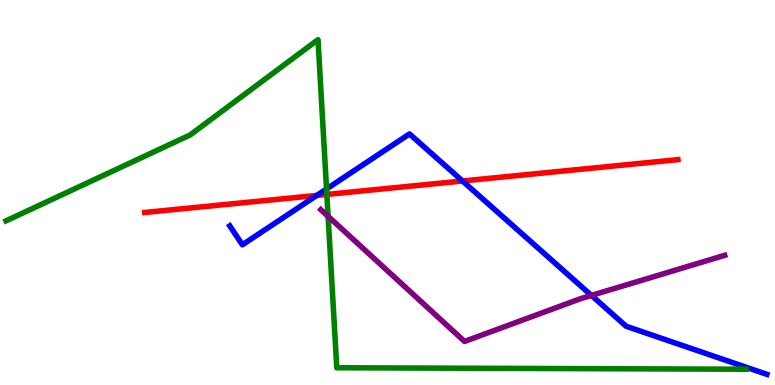[{'lines': ['blue', 'red'], 'intersections': [{'x': 4.09, 'y': 4.92}, {'x': 5.97, 'y': 5.3}]}, {'lines': ['green', 'red'], 'intersections': [{'x': 4.22, 'y': 4.95}]}, {'lines': ['purple', 'red'], 'intersections': []}, {'lines': ['blue', 'green'], 'intersections': [{'x': 4.21, 'y': 5.09}]}, {'lines': ['blue', 'purple'], 'intersections': [{'x': 7.63, 'y': 2.33}]}, {'lines': ['green', 'purple'], 'intersections': [{'x': 4.23, 'y': 4.38}]}]